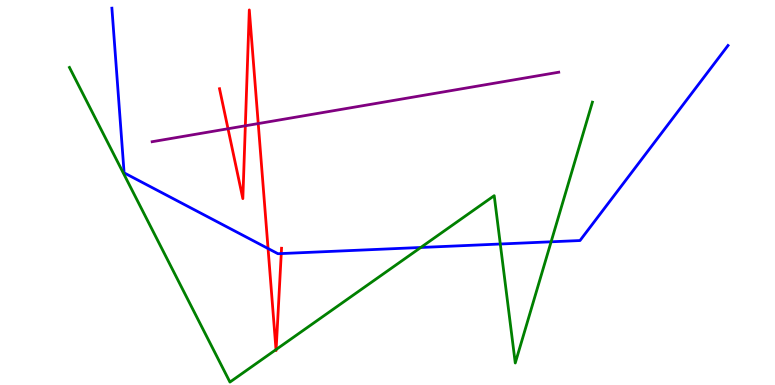[{'lines': ['blue', 'red'], 'intersections': [{'x': 3.46, 'y': 3.54}, {'x': 3.63, 'y': 3.41}]}, {'lines': ['green', 'red'], 'intersections': [{'x': 3.56, 'y': 0.92}, {'x': 3.56, 'y': 0.922}]}, {'lines': ['purple', 'red'], 'intersections': [{'x': 2.94, 'y': 6.66}, {'x': 3.17, 'y': 6.73}, {'x': 3.33, 'y': 6.79}]}, {'lines': ['blue', 'green'], 'intersections': [{'x': 5.43, 'y': 3.57}, {'x': 6.46, 'y': 3.66}, {'x': 7.11, 'y': 3.72}]}, {'lines': ['blue', 'purple'], 'intersections': []}, {'lines': ['green', 'purple'], 'intersections': []}]